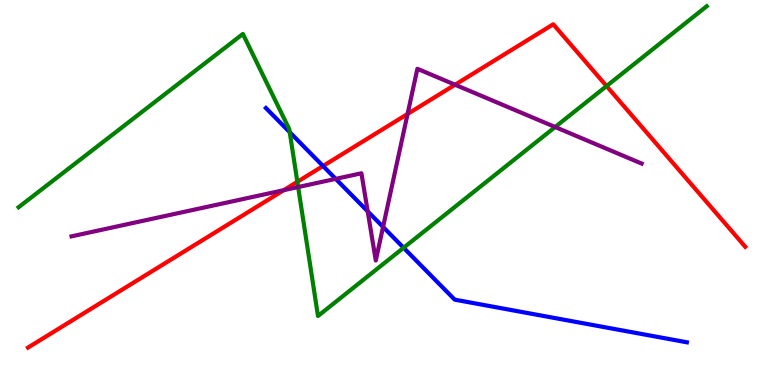[{'lines': ['blue', 'red'], 'intersections': [{'x': 4.17, 'y': 5.69}]}, {'lines': ['green', 'red'], 'intersections': [{'x': 3.84, 'y': 5.28}, {'x': 7.83, 'y': 7.76}]}, {'lines': ['purple', 'red'], 'intersections': [{'x': 3.66, 'y': 5.06}, {'x': 5.26, 'y': 7.04}, {'x': 5.87, 'y': 7.8}]}, {'lines': ['blue', 'green'], 'intersections': [{'x': 3.74, 'y': 6.57}, {'x': 5.21, 'y': 3.56}]}, {'lines': ['blue', 'purple'], 'intersections': [{'x': 4.33, 'y': 5.35}, {'x': 4.74, 'y': 4.51}, {'x': 4.94, 'y': 4.11}]}, {'lines': ['green', 'purple'], 'intersections': [{'x': 3.85, 'y': 5.14}, {'x': 7.16, 'y': 6.7}]}]